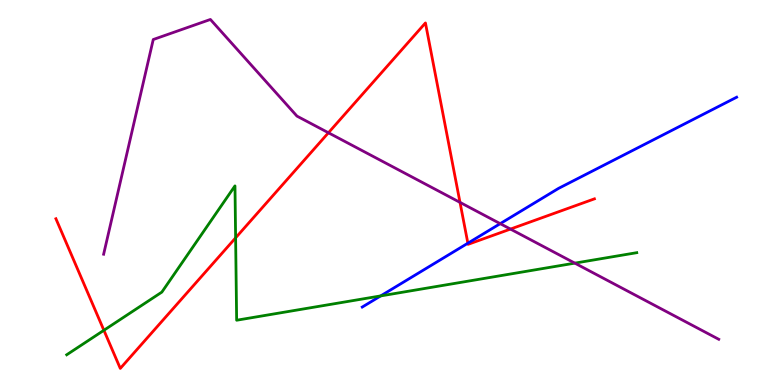[{'lines': ['blue', 'red'], 'intersections': [{'x': 6.04, 'y': 3.68}]}, {'lines': ['green', 'red'], 'intersections': [{'x': 1.34, 'y': 1.42}, {'x': 3.04, 'y': 3.82}]}, {'lines': ['purple', 'red'], 'intersections': [{'x': 4.24, 'y': 6.55}, {'x': 5.94, 'y': 4.74}, {'x': 6.59, 'y': 4.05}]}, {'lines': ['blue', 'green'], 'intersections': [{'x': 4.91, 'y': 2.31}]}, {'lines': ['blue', 'purple'], 'intersections': [{'x': 6.45, 'y': 4.19}]}, {'lines': ['green', 'purple'], 'intersections': [{'x': 7.42, 'y': 3.17}]}]